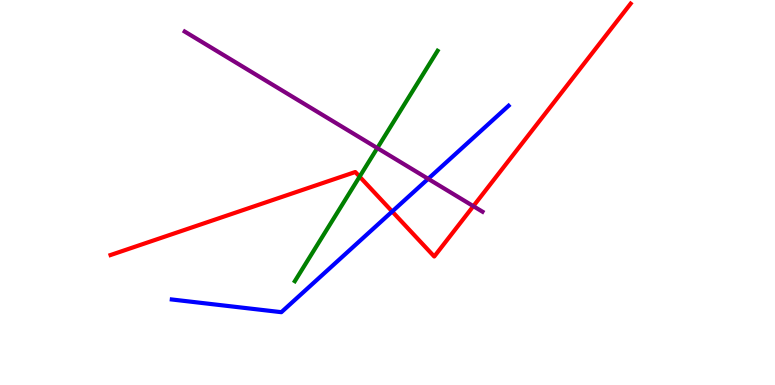[{'lines': ['blue', 'red'], 'intersections': [{'x': 5.06, 'y': 4.51}]}, {'lines': ['green', 'red'], 'intersections': [{'x': 4.64, 'y': 5.41}]}, {'lines': ['purple', 'red'], 'intersections': [{'x': 6.11, 'y': 4.65}]}, {'lines': ['blue', 'green'], 'intersections': []}, {'lines': ['blue', 'purple'], 'intersections': [{'x': 5.52, 'y': 5.36}]}, {'lines': ['green', 'purple'], 'intersections': [{'x': 4.87, 'y': 6.15}]}]